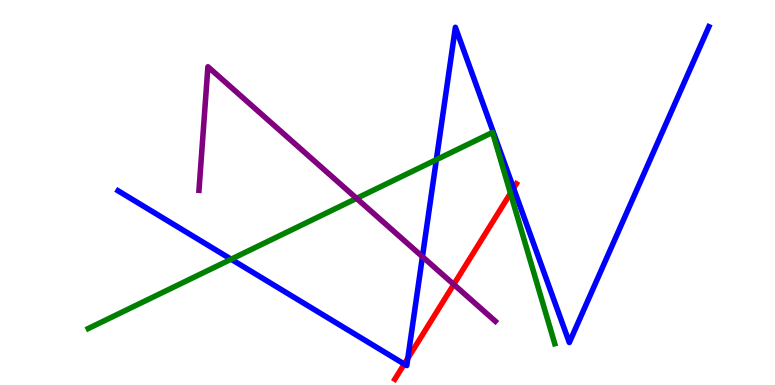[{'lines': ['blue', 'red'], 'intersections': [{'x': 5.22, 'y': 0.544}, {'x': 5.26, 'y': 0.692}, {'x': 6.63, 'y': 5.11}]}, {'lines': ['green', 'red'], 'intersections': [{'x': 6.59, 'y': 4.98}]}, {'lines': ['purple', 'red'], 'intersections': [{'x': 5.86, 'y': 2.61}]}, {'lines': ['blue', 'green'], 'intersections': [{'x': 2.98, 'y': 3.27}, {'x': 5.63, 'y': 5.85}]}, {'lines': ['blue', 'purple'], 'intersections': [{'x': 5.45, 'y': 3.33}]}, {'lines': ['green', 'purple'], 'intersections': [{'x': 4.6, 'y': 4.85}]}]